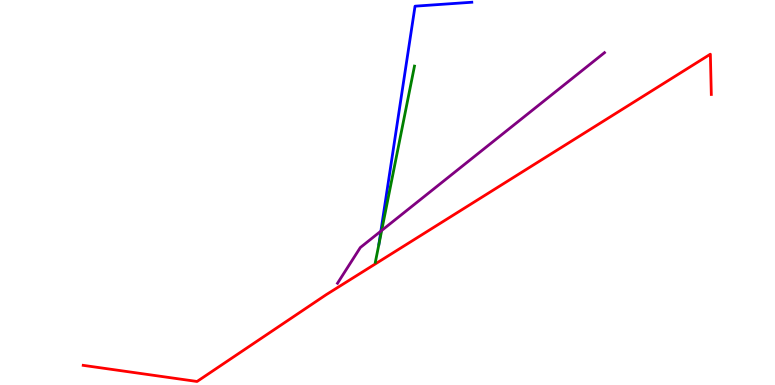[{'lines': ['blue', 'red'], 'intersections': []}, {'lines': ['green', 'red'], 'intersections': []}, {'lines': ['purple', 'red'], 'intersections': []}, {'lines': ['blue', 'green'], 'intersections': []}, {'lines': ['blue', 'purple'], 'intersections': [{'x': 4.91, 'y': 4.0}]}, {'lines': ['green', 'purple'], 'intersections': [{'x': 4.92, 'y': 4.01}]}]